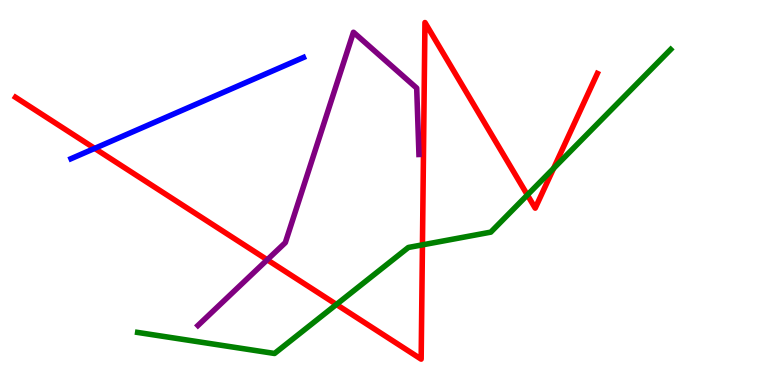[{'lines': ['blue', 'red'], 'intersections': [{'x': 1.22, 'y': 6.15}]}, {'lines': ['green', 'red'], 'intersections': [{'x': 4.34, 'y': 2.09}, {'x': 5.45, 'y': 3.64}, {'x': 6.81, 'y': 4.94}, {'x': 7.14, 'y': 5.63}]}, {'lines': ['purple', 'red'], 'intersections': [{'x': 3.45, 'y': 3.25}]}, {'lines': ['blue', 'green'], 'intersections': []}, {'lines': ['blue', 'purple'], 'intersections': []}, {'lines': ['green', 'purple'], 'intersections': []}]